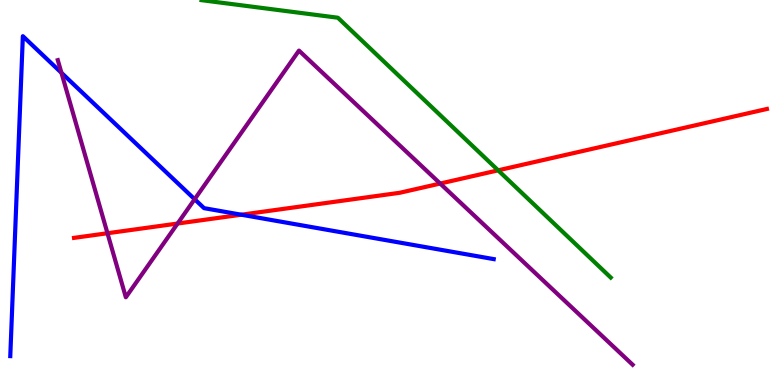[{'lines': ['blue', 'red'], 'intersections': [{'x': 3.11, 'y': 4.42}]}, {'lines': ['green', 'red'], 'intersections': [{'x': 6.43, 'y': 5.58}]}, {'lines': ['purple', 'red'], 'intersections': [{'x': 1.39, 'y': 3.94}, {'x': 2.29, 'y': 4.19}, {'x': 5.68, 'y': 5.23}]}, {'lines': ['blue', 'green'], 'intersections': []}, {'lines': ['blue', 'purple'], 'intersections': [{'x': 0.793, 'y': 8.11}, {'x': 2.51, 'y': 4.83}]}, {'lines': ['green', 'purple'], 'intersections': []}]